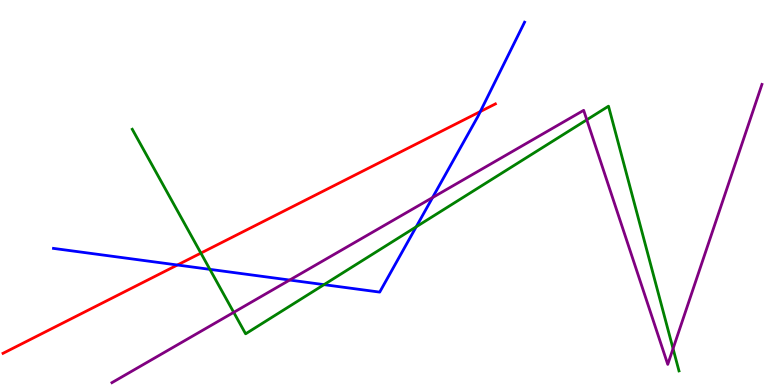[{'lines': ['blue', 'red'], 'intersections': [{'x': 2.29, 'y': 3.12}, {'x': 6.2, 'y': 7.1}]}, {'lines': ['green', 'red'], 'intersections': [{'x': 2.59, 'y': 3.43}]}, {'lines': ['purple', 'red'], 'intersections': []}, {'lines': ['blue', 'green'], 'intersections': [{'x': 2.71, 'y': 3.0}, {'x': 4.18, 'y': 2.61}, {'x': 5.37, 'y': 4.11}]}, {'lines': ['blue', 'purple'], 'intersections': [{'x': 3.74, 'y': 2.73}, {'x': 5.58, 'y': 4.87}]}, {'lines': ['green', 'purple'], 'intersections': [{'x': 3.02, 'y': 1.89}, {'x': 7.57, 'y': 6.89}, {'x': 8.68, 'y': 0.945}]}]